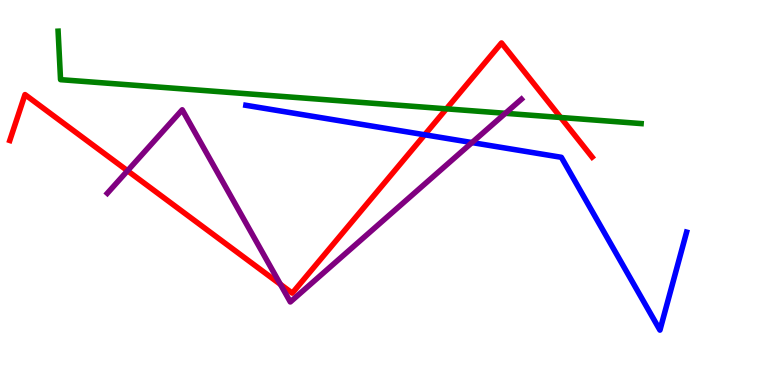[{'lines': ['blue', 'red'], 'intersections': [{'x': 5.48, 'y': 6.5}]}, {'lines': ['green', 'red'], 'intersections': [{'x': 5.76, 'y': 7.17}, {'x': 7.23, 'y': 6.95}]}, {'lines': ['purple', 'red'], 'intersections': [{'x': 1.65, 'y': 5.56}, {'x': 3.62, 'y': 2.61}]}, {'lines': ['blue', 'green'], 'intersections': []}, {'lines': ['blue', 'purple'], 'intersections': [{'x': 6.09, 'y': 6.3}]}, {'lines': ['green', 'purple'], 'intersections': [{'x': 6.52, 'y': 7.06}]}]